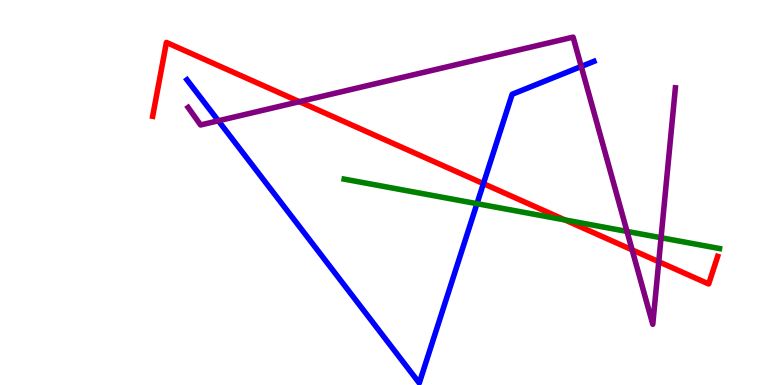[{'lines': ['blue', 'red'], 'intersections': [{'x': 6.24, 'y': 5.23}]}, {'lines': ['green', 'red'], 'intersections': [{'x': 7.29, 'y': 4.29}]}, {'lines': ['purple', 'red'], 'intersections': [{'x': 3.86, 'y': 7.36}, {'x': 8.16, 'y': 3.51}, {'x': 8.5, 'y': 3.2}]}, {'lines': ['blue', 'green'], 'intersections': [{'x': 6.15, 'y': 4.71}]}, {'lines': ['blue', 'purple'], 'intersections': [{'x': 2.82, 'y': 6.86}, {'x': 7.5, 'y': 8.27}]}, {'lines': ['green', 'purple'], 'intersections': [{'x': 8.09, 'y': 3.99}, {'x': 8.53, 'y': 3.83}]}]